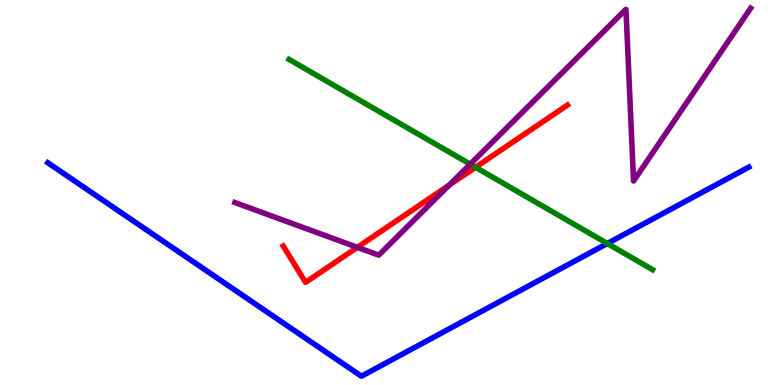[{'lines': ['blue', 'red'], 'intersections': []}, {'lines': ['green', 'red'], 'intersections': [{'x': 6.14, 'y': 5.66}]}, {'lines': ['purple', 'red'], 'intersections': [{'x': 4.61, 'y': 3.58}, {'x': 5.79, 'y': 5.19}]}, {'lines': ['blue', 'green'], 'intersections': [{'x': 7.84, 'y': 3.68}]}, {'lines': ['blue', 'purple'], 'intersections': []}, {'lines': ['green', 'purple'], 'intersections': [{'x': 6.07, 'y': 5.74}]}]